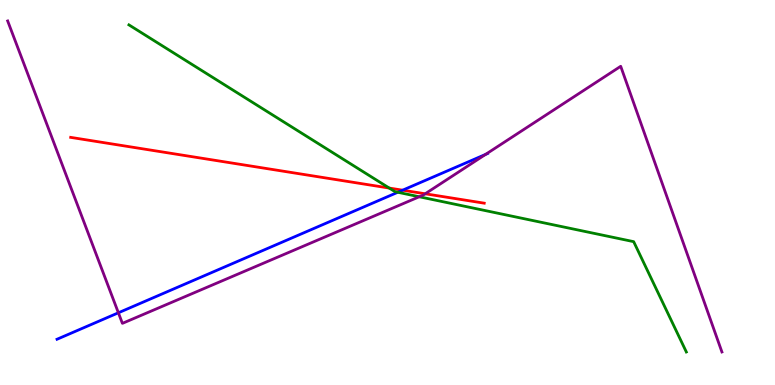[{'lines': ['blue', 'red'], 'intersections': [{'x': 5.2, 'y': 5.06}]}, {'lines': ['green', 'red'], 'intersections': [{'x': 5.02, 'y': 5.12}]}, {'lines': ['purple', 'red'], 'intersections': [{'x': 5.49, 'y': 4.97}]}, {'lines': ['blue', 'green'], 'intersections': [{'x': 5.13, 'y': 5.01}]}, {'lines': ['blue', 'purple'], 'intersections': [{'x': 1.53, 'y': 1.88}, {'x': 6.27, 'y': 5.99}]}, {'lines': ['green', 'purple'], 'intersections': [{'x': 5.41, 'y': 4.89}]}]